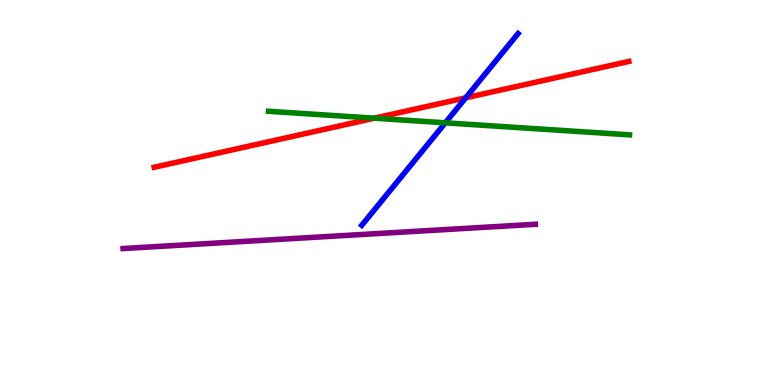[{'lines': ['blue', 'red'], 'intersections': [{'x': 6.01, 'y': 7.46}]}, {'lines': ['green', 'red'], 'intersections': [{'x': 4.83, 'y': 6.93}]}, {'lines': ['purple', 'red'], 'intersections': []}, {'lines': ['blue', 'green'], 'intersections': [{'x': 5.75, 'y': 6.81}]}, {'lines': ['blue', 'purple'], 'intersections': []}, {'lines': ['green', 'purple'], 'intersections': []}]